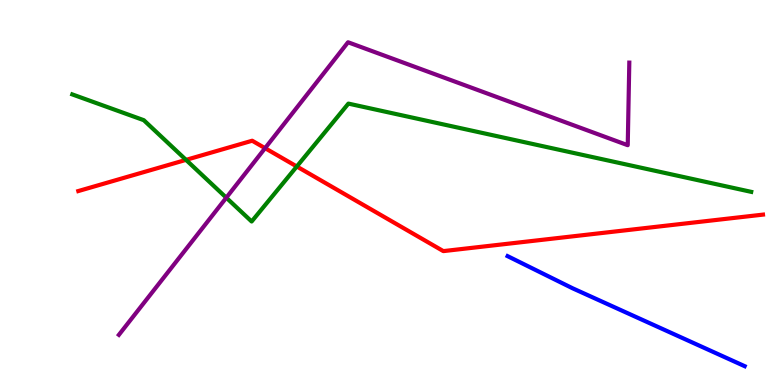[{'lines': ['blue', 'red'], 'intersections': []}, {'lines': ['green', 'red'], 'intersections': [{'x': 2.4, 'y': 5.85}, {'x': 3.83, 'y': 5.68}]}, {'lines': ['purple', 'red'], 'intersections': [{'x': 3.42, 'y': 6.15}]}, {'lines': ['blue', 'green'], 'intersections': []}, {'lines': ['blue', 'purple'], 'intersections': []}, {'lines': ['green', 'purple'], 'intersections': [{'x': 2.92, 'y': 4.87}]}]